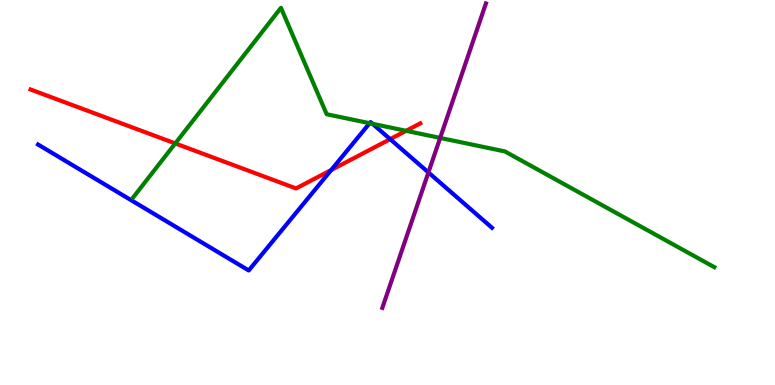[{'lines': ['blue', 'red'], 'intersections': [{'x': 4.27, 'y': 5.58}, {'x': 5.03, 'y': 6.39}]}, {'lines': ['green', 'red'], 'intersections': [{'x': 2.26, 'y': 6.27}, {'x': 5.24, 'y': 6.6}]}, {'lines': ['purple', 'red'], 'intersections': []}, {'lines': ['blue', 'green'], 'intersections': [{'x': 4.77, 'y': 6.8}, {'x': 4.81, 'y': 6.78}]}, {'lines': ['blue', 'purple'], 'intersections': [{'x': 5.53, 'y': 5.52}]}, {'lines': ['green', 'purple'], 'intersections': [{'x': 5.68, 'y': 6.42}]}]